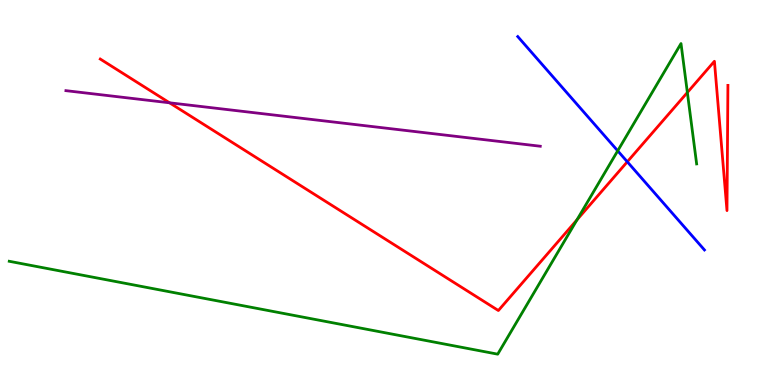[{'lines': ['blue', 'red'], 'intersections': [{'x': 8.09, 'y': 5.8}]}, {'lines': ['green', 'red'], 'intersections': [{'x': 7.45, 'y': 4.29}, {'x': 8.87, 'y': 7.6}]}, {'lines': ['purple', 'red'], 'intersections': [{'x': 2.19, 'y': 7.33}]}, {'lines': ['blue', 'green'], 'intersections': [{'x': 7.97, 'y': 6.08}]}, {'lines': ['blue', 'purple'], 'intersections': []}, {'lines': ['green', 'purple'], 'intersections': []}]